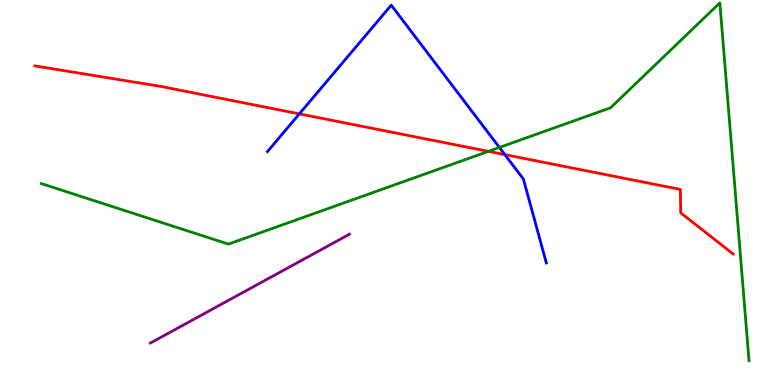[{'lines': ['blue', 'red'], 'intersections': [{'x': 3.86, 'y': 7.04}, {'x': 6.51, 'y': 5.98}]}, {'lines': ['green', 'red'], 'intersections': [{'x': 6.3, 'y': 6.07}]}, {'lines': ['purple', 'red'], 'intersections': []}, {'lines': ['blue', 'green'], 'intersections': [{'x': 6.44, 'y': 6.17}]}, {'lines': ['blue', 'purple'], 'intersections': []}, {'lines': ['green', 'purple'], 'intersections': []}]